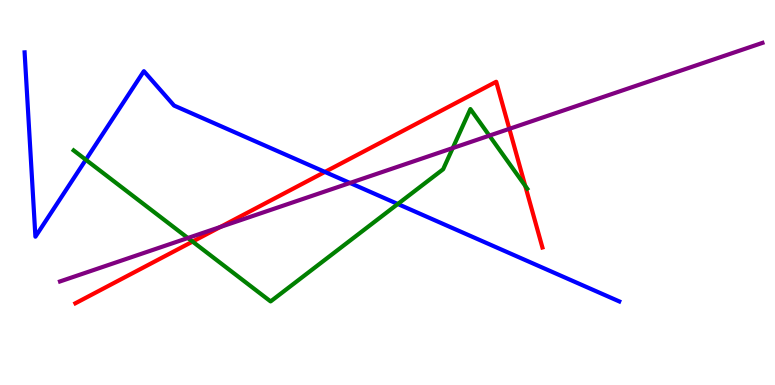[{'lines': ['blue', 'red'], 'intersections': [{'x': 4.19, 'y': 5.53}]}, {'lines': ['green', 'red'], 'intersections': [{'x': 2.48, 'y': 3.72}, {'x': 6.78, 'y': 5.17}]}, {'lines': ['purple', 'red'], 'intersections': [{'x': 2.84, 'y': 4.1}, {'x': 6.57, 'y': 6.65}]}, {'lines': ['blue', 'green'], 'intersections': [{'x': 1.11, 'y': 5.85}, {'x': 5.13, 'y': 4.7}]}, {'lines': ['blue', 'purple'], 'intersections': [{'x': 4.52, 'y': 5.25}]}, {'lines': ['green', 'purple'], 'intersections': [{'x': 2.42, 'y': 3.82}, {'x': 5.84, 'y': 6.15}, {'x': 6.31, 'y': 6.48}]}]